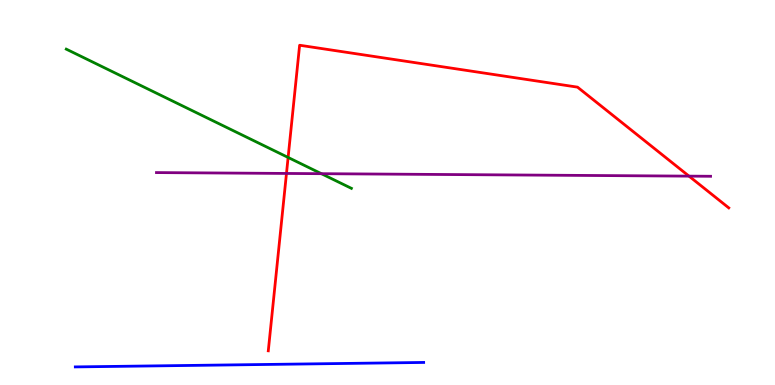[{'lines': ['blue', 'red'], 'intersections': []}, {'lines': ['green', 'red'], 'intersections': [{'x': 3.72, 'y': 5.91}]}, {'lines': ['purple', 'red'], 'intersections': [{'x': 3.7, 'y': 5.49}, {'x': 8.89, 'y': 5.43}]}, {'lines': ['blue', 'green'], 'intersections': []}, {'lines': ['blue', 'purple'], 'intersections': []}, {'lines': ['green', 'purple'], 'intersections': [{'x': 4.15, 'y': 5.49}]}]